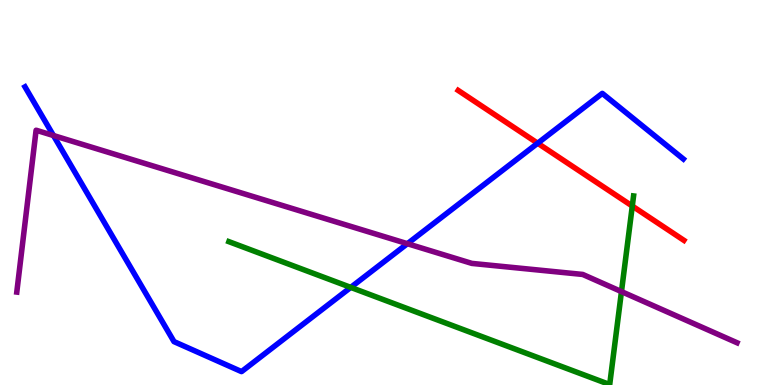[{'lines': ['blue', 'red'], 'intersections': [{'x': 6.94, 'y': 6.28}]}, {'lines': ['green', 'red'], 'intersections': [{'x': 8.16, 'y': 4.65}]}, {'lines': ['purple', 'red'], 'intersections': []}, {'lines': ['blue', 'green'], 'intersections': [{'x': 4.53, 'y': 2.54}]}, {'lines': ['blue', 'purple'], 'intersections': [{'x': 0.69, 'y': 6.48}, {'x': 5.26, 'y': 3.67}]}, {'lines': ['green', 'purple'], 'intersections': [{'x': 8.02, 'y': 2.43}]}]